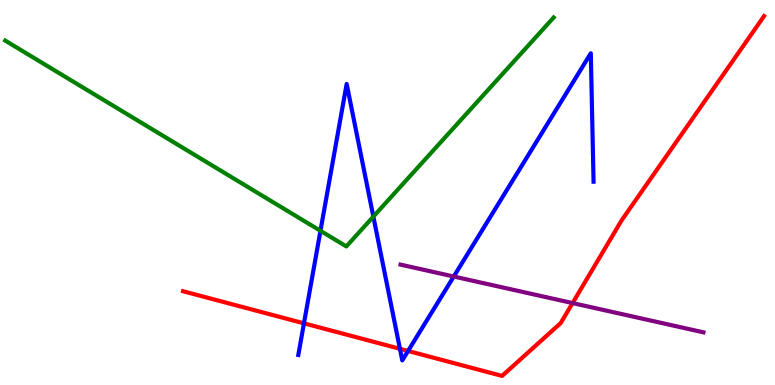[{'lines': ['blue', 'red'], 'intersections': [{'x': 3.92, 'y': 1.6}, {'x': 5.16, 'y': 0.94}, {'x': 5.27, 'y': 0.884}]}, {'lines': ['green', 'red'], 'intersections': []}, {'lines': ['purple', 'red'], 'intersections': [{'x': 7.39, 'y': 2.13}]}, {'lines': ['blue', 'green'], 'intersections': [{'x': 4.14, 'y': 4.0}, {'x': 4.82, 'y': 4.37}]}, {'lines': ['blue', 'purple'], 'intersections': [{'x': 5.85, 'y': 2.82}]}, {'lines': ['green', 'purple'], 'intersections': []}]